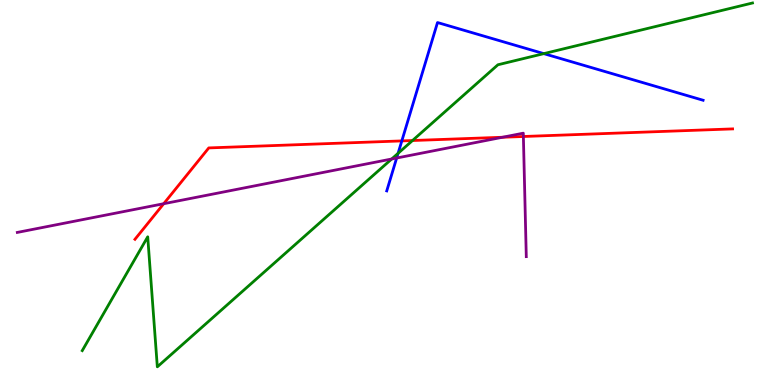[{'lines': ['blue', 'red'], 'intersections': [{'x': 5.18, 'y': 6.34}]}, {'lines': ['green', 'red'], 'intersections': [{'x': 5.32, 'y': 6.35}]}, {'lines': ['purple', 'red'], 'intersections': [{'x': 2.11, 'y': 4.71}, {'x': 6.48, 'y': 6.43}, {'x': 6.75, 'y': 6.45}]}, {'lines': ['blue', 'green'], 'intersections': [{'x': 5.14, 'y': 6.02}, {'x': 7.02, 'y': 8.61}]}, {'lines': ['blue', 'purple'], 'intersections': [{'x': 5.12, 'y': 5.9}]}, {'lines': ['green', 'purple'], 'intersections': [{'x': 5.05, 'y': 5.87}]}]